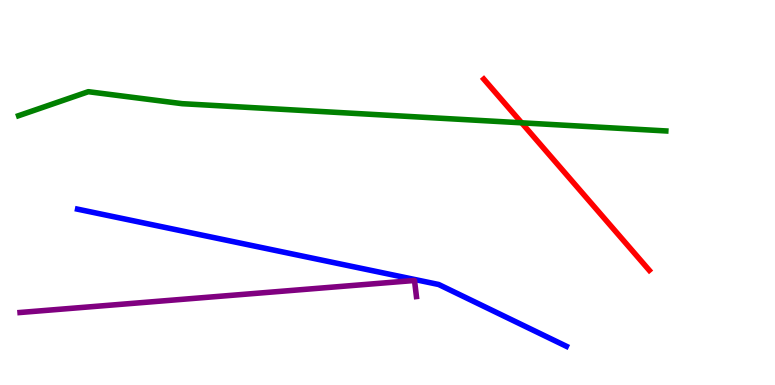[{'lines': ['blue', 'red'], 'intersections': []}, {'lines': ['green', 'red'], 'intersections': [{'x': 6.73, 'y': 6.81}]}, {'lines': ['purple', 'red'], 'intersections': []}, {'lines': ['blue', 'green'], 'intersections': []}, {'lines': ['blue', 'purple'], 'intersections': []}, {'lines': ['green', 'purple'], 'intersections': []}]